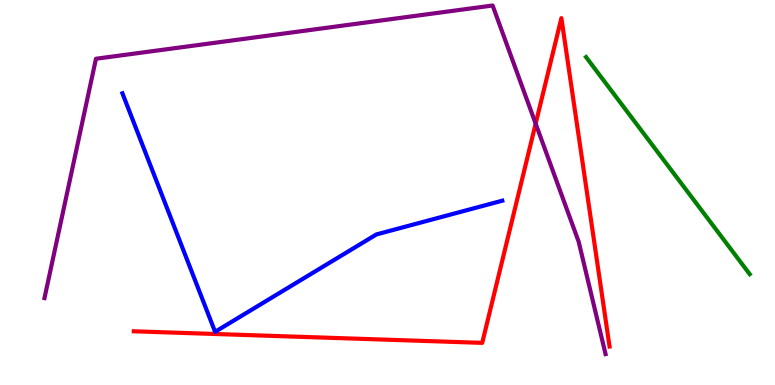[{'lines': ['blue', 'red'], 'intersections': []}, {'lines': ['green', 'red'], 'intersections': []}, {'lines': ['purple', 'red'], 'intersections': [{'x': 6.91, 'y': 6.79}]}, {'lines': ['blue', 'green'], 'intersections': []}, {'lines': ['blue', 'purple'], 'intersections': []}, {'lines': ['green', 'purple'], 'intersections': []}]